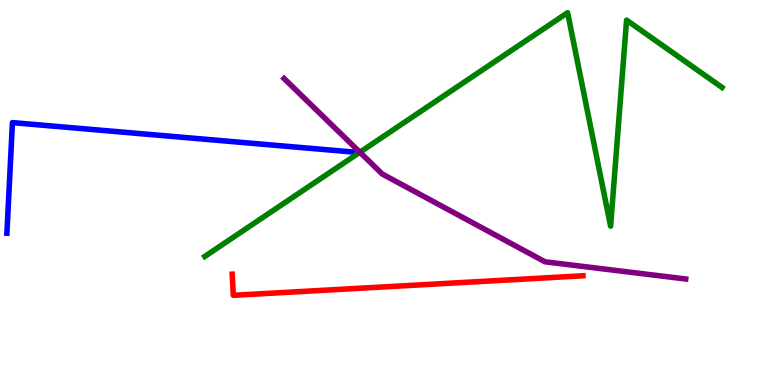[{'lines': ['blue', 'red'], 'intersections': []}, {'lines': ['green', 'red'], 'intersections': []}, {'lines': ['purple', 'red'], 'intersections': []}, {'lines': ['blue', 'green'], 'intersections': [{'x': 4.64, 'y': 6.04}]}, {'lines': ['blue', 'purple'], 'intersections': [{'x': 4.65, 'y': 6.03}]}, {'lines': ['green', 'purple'], 'intersections': [{'x': 4.64, 'y': 6.05}]}]